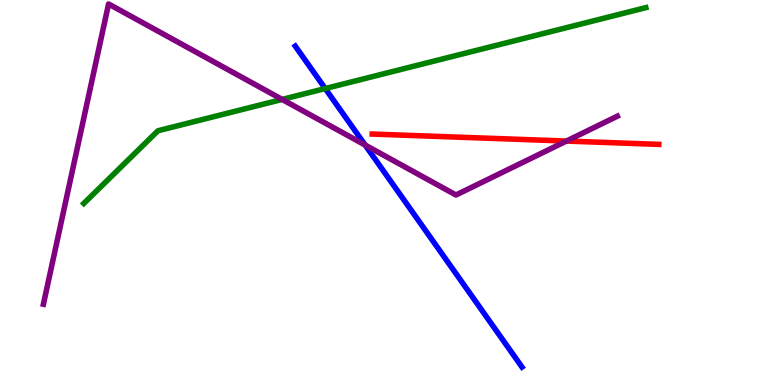[{'lines': ['blue', 'red'], 'intersections': []}, {'lines': ['green', 'red'], 'intersections': []}, {'lines': ['purple', 'red'], 'intersections': [{'x': 7.31, 'y': 6.34}]}, {'lines': ['blue', 'green'], 'intersections': [{'x': 4.2, 'y': 7.7}]}, {'lines': ['blue', 'purple'], 'intersections': [{'x': 4.71, 'y': 6.23}]}, {'lines': ['green', 'purple'], 'intersections': [{'x': 3.64, 'y': 7.42}]}]